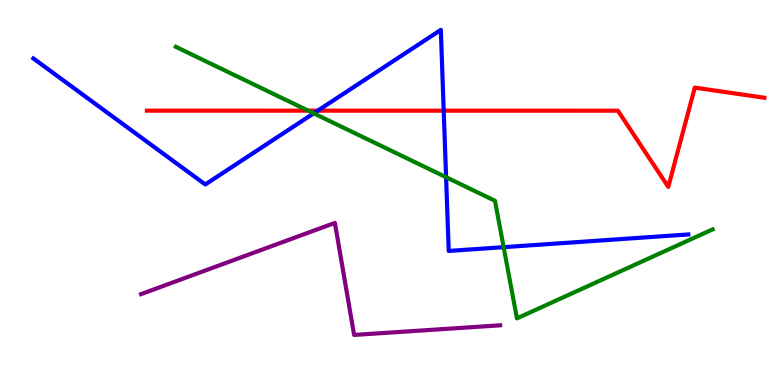[{'lines': ['blue', 'red'], 'intersections': [{'x': 4.1, 'y': 7.13}, {'x': 5.73, 'y': 7.13}]}, {'lines': ['green', 'red'], 'intersections': [{'x': 3.98, 'y': 7.13}]}, {'lines': ['purple', 'red'], 'intersections': []}, {'lines': ['blue', 'green'], 'intersections': [{'x': 4.05, 'y': 7.06}, {'x': 5.76, 'y': 5.4}, {'x': 6.5, 'y': 3.58}]}, {'lines': ['blue', 'purple'], 'intersections': []}, {'lines': ['green', 'purple'], 'intersections': []}]